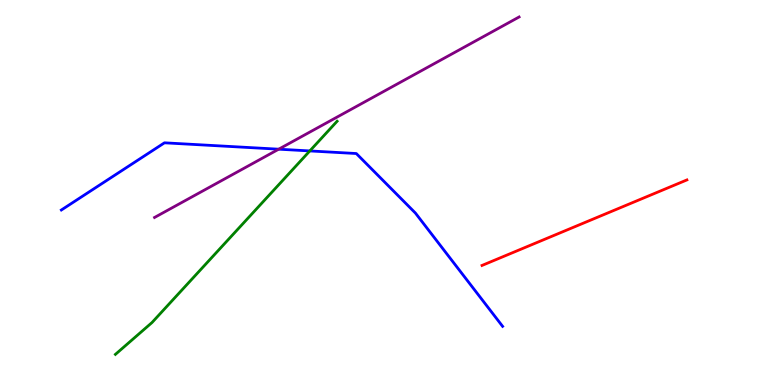[{'lines': ['blue', 'red'], 'intersections': []}, {'lines': ['green', 'red'], 'intersections': []}, {'lines': ['purple', 'red'], 'intersections': []}, {'lines': ['blue', 'green'], 'intersections': [{'x': 4.0, 'y': 6.08}]}, {'lines': ['blue', 'purple'], 'intersections': [{'x': 3.6, 'y': 6.12}]}, {'lines': ['green', 'purple'], 'intersections': []}]